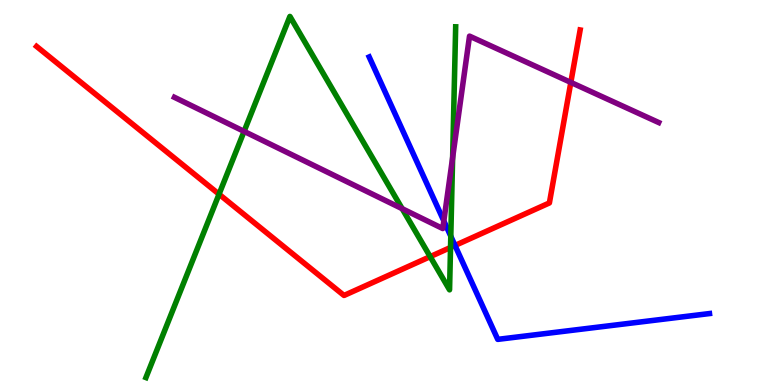[{'lines': ['blue', 'red'], 'intersections': [{'x': 5.87, 'y': 3.62}]}, {'lines': ['green', 'red'], 'intersections': [{'x': 2.83, 'y': 4.96}, {'x': 5.55, 'y': 3.33}, {'x': 5.81, 'y': 3.57}]}, {'lines': ['purple', 'red'], 'intersections': [{'x': 7.37, 'y': 7.86}]}, {'lines': ['blue', 'green'], 'intersections': [{'x': 5.82, 'y': 3.86}]}, {'lines': ['blue', 'purple'], 'intersections': [{'x': 5.73, 'y': 4.26}]}, {'lines': ['green', 'purple'], 'intersections': [{'x': 3.15, 'y': 6.59}, {'x': 5.19, 'y': 4.58}, {'x': 5.84, 'y': 5.91}]}]